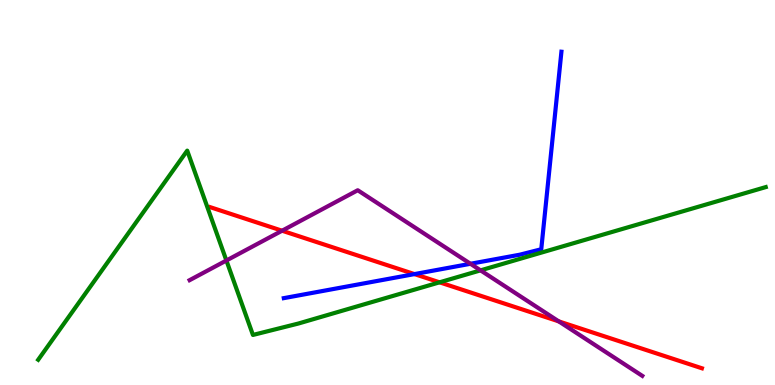[{'lines': ['blue', 'red'], 'intersections': [{'x': 5.35, 'y': 2.88}]}, {'lines': ['green', 'red'], 'intersections': [{'x': 5.67, 'y': 2.67}]}, {'lines': ['purple', 'red'], 'intersections': [{'x': 3.64, 'y': 4.01}, {'x': 7.21, 'y': 1.65}]}, {'lines': ['blue', 'green'], 'intersections': []}, {'lines': ['blue', 'purple'], 'intersections': [{'x': 6.07, 'y': 3.15}]}, {'lines': ['green', 'purple'], 'intersections': [{'x': 2.92, 'y': 3.23}, {'x': 6.2, 'y': 2.98}]}]